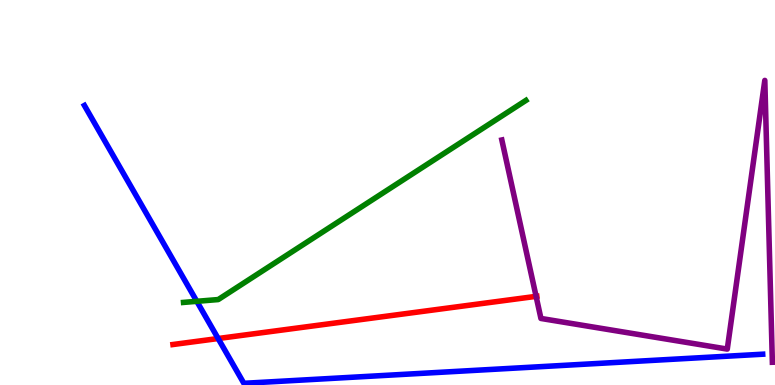[{'lines': ['blue', 'red'], 'intersections': [{'x': 2.81, 'y': 1.21}]}, {'lines': ['green', 'red'], 'intersections': []}, {'lines': ['purple', 'red'], 'intersections': [{'x': 6.92, 'y': 2.3}]}, {'lines': ['blue', 'green'], 'intersections': [{'x': 2.54, 'y': 2.17}]}, {'lines': ['blue', 'purple'], 'intersections': []}, {'lines': ['green', 'purple'], 'intersections': []}]